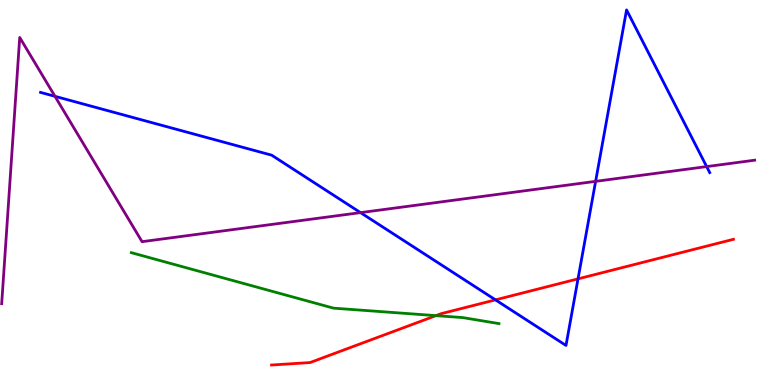[{'lines': ['blue', 'red'], 'intersections': [{'x': 6.39, 'y': 2.21}, {'x': 7.46, 'y': 2.76}]}, {'lines': ['green', 'red'], 'intersections': [{'x': 5.63, 'y': 1.8}]}, {'lines': ['purple', 'red'], 'intersections': []}, {'lines': ['blue', 'green'], 'intersections': []}, {'lines': ['blue', 'purple'], 'intersections': [{'x': 0.709, 'y': 7.5}, {'x': 4.65, 'y': 4.48}, {'x': 7.69, 'y': 5.29}, {'x': 9.12, 'y': 5.67}]}, {'lines': ['green', 'purple'], 'intersections': []}]